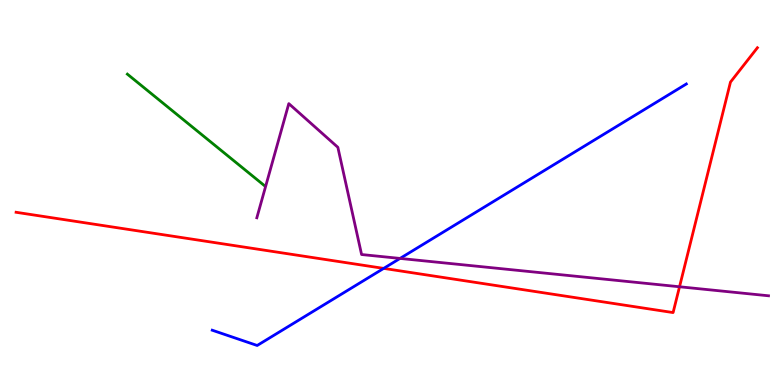[{'lines': ['blue', 'red'], 'intersections': [{'x': 4.95, 'y': 3.03}]}, {'lines': ['green', 'red'], 'intersections': []}, {'lines': ['purple', 'red'], 'intersections': [{'x': 8.77, 'y': 2.55}]}, {'lines': ['blue', 'green'], 'intersections': []}, {'lines': ['blue', 'purple'], 'intersections': [{'x': 5.16, 'y': 3.29}]}, {'lines': ['green', 'purple'], 'intersections': []}]